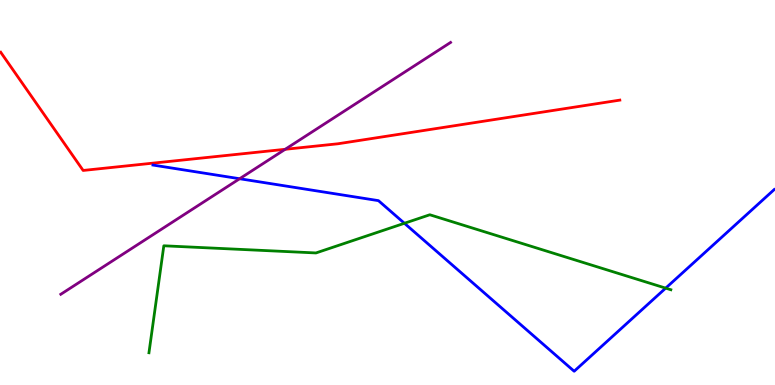[{'lines': ['blue', 'red'], 'intersections': []}, {'lines': ['green', 'red'], 'intersections': []}, {'lines': ['purple', 'red'], 'intersections': [{'x': 3.68, 'y': 6.12}]}, {'lines': ['blue', 'green'], 'intersections': [{'x': 5.22, 'y': 4.2}, {'x': 8.59, 'y': 2.52}]}, {'lines': ['blue', 'purple'], 'intersections': [{'x': 3.09, 'y': 5.36}]}, {'lines': ['green', 'purple'], 'intersections': []}]